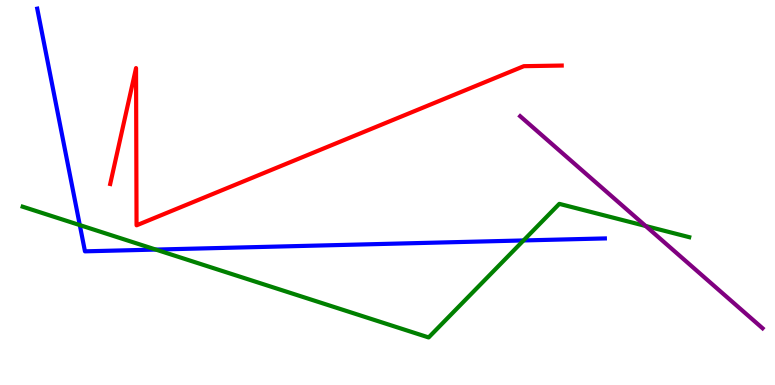[{'lines': ['blue', 'red'], 'intersections': []}, {'lines': ['green', 'red'], 'intersections': []}, {'lines': ['purple', 'red'], 'intersections': []}, {'lines': ['blue', 'green'], 'intersections': [{'x': 1.03, 'y': 4.15}, {'x': 2.01, 'y': 3.52}, {'x': 6.76, 'y': 3.75}]}, {'lines': ['blue', 'purple'], 'intersections': []}, {'lines': ['green', 'purple'], 'intersections': [{'x': 8.33, 'y': 4.13}]}]